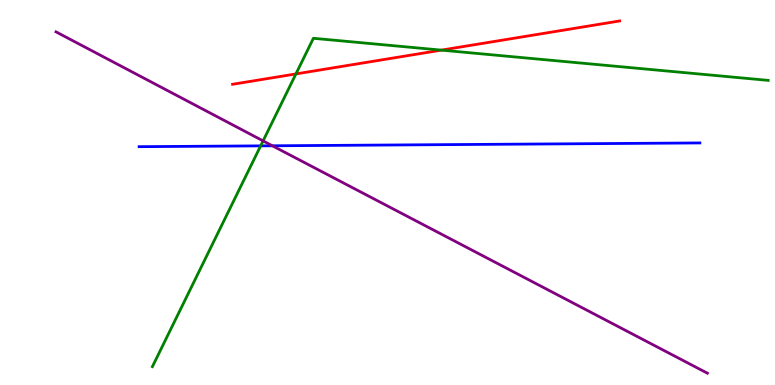[{'lines': ['blue', 'red'], 'intersections': []}, {'lines': ['green', 'red'], 'intersections': [{'x': 3.82, 'y': 8.08}, {'x': 5.69, 'y': 8.7}]}, {'lines': ['purple', 'red'], 'intersections': []}, {'lines': ['blue', 'green'], 'intersections': [{'x': 3.36, 'y': 6.21}]}, {'lines': ['blue', 'purple'], 'intersections': [{'x': 3.51, 'y': 6.21}]}, {'lines': ['green', 'purple'], 'intersections': [{'x': 3.39, 'y': 6.34}]}]